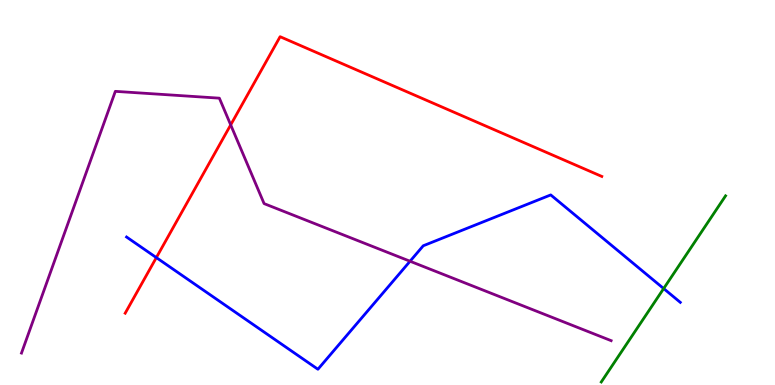[{'lines': ['blue', 'red'], 'intersections': [{'x': 2.02, 'y': 3.31}]}, {'lines': ['green', 'red'], 'intersections': []}, {'lines': ['purple', 'red'], 'intersections': [{'x': 2.98, 'y': 6.76}]}, {'lines': ['blue', 'green'], 'intersections': [{'x': 8.56, 'y': 2.51}]}, {'lines': ['blue', 'purple'], 'intersections': [{'x': 5.29, 'y': 3.21}]}, {'lines': ['green', 'purple'], 'intersections': []}]